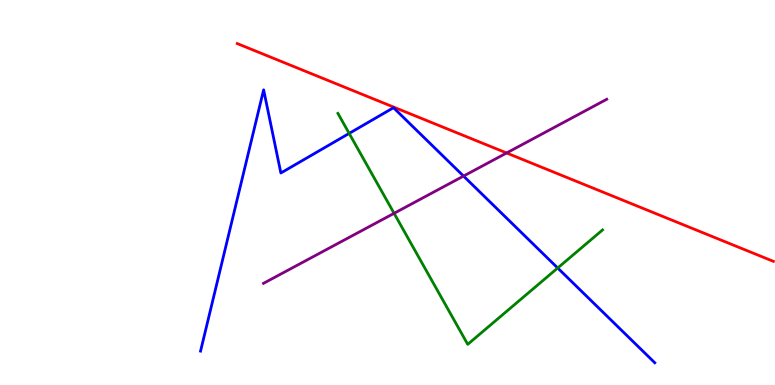[{'lines': ['blue', 'red'], 'intersections': []}, {'lines': ['green', 'red'], 'intersections': []}, {'lines': ['purple', 'red'], 'intersections': [{'x': 6.54, 'y': 6.03}]}, {'lines': ['blue', 'green'], 'intersections': [{'x': 4.51, 'y': 6.53}, {'x': 7.2, 'y': 3.04}]}, {'lines': ['blue', 'purple'], 'intersections': [{'x': 5.98, 'y': 5.43}]}, {'lines': ['green', 'purple'], 'intersections': [{'x': 5.08, 'y': 4.46}]}]